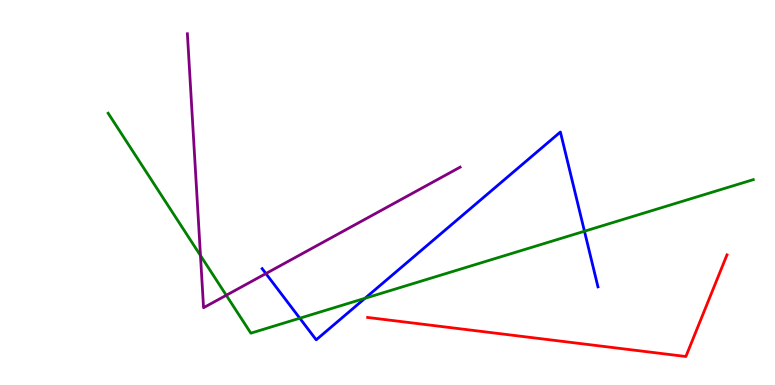[{'lines': ['blue', 'red'], 'intersections': []}, {'lines': ['green', 'red'], 'intersections': []}, {'lines': ['purple', 'red'], 'intersections': []}, {'lines': ['blue', 'green'], 'intersections': [{'x': 3.87, 'y': 1.73}, {'x': 4.71, 'y': 2.25}, {'x': 7.54, 'y': 3.99}]}, {'lines': ['blue', 'purple'], 'intersections': [{'x': 3.43, 'y': 2.89}]}, {'lines': ['green', 'purple'], 'intersections': [{'x': 2.59, 'y': 3.36}, {'x': 2.92, 'y': 2.33}]}]